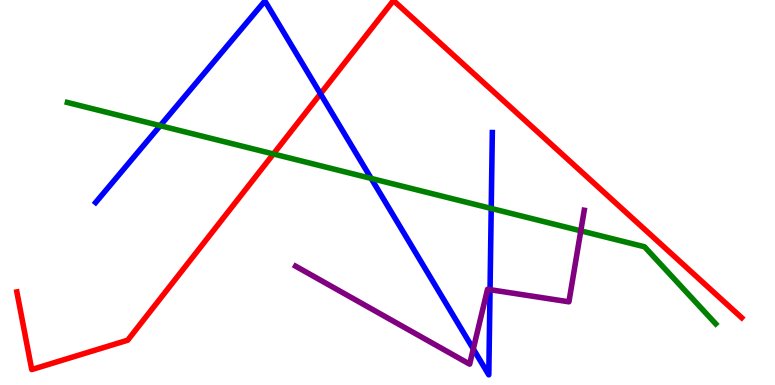[{'lines': ['blue', 'red'], 'intersections': [{'x': 4.14, 'y': 7.56}]}, {'lines': ['green', 'red'], 'intersections': [{'x': 3.53, 'y': 6.0}]}, {'lines': ['purple', 'red'], 'intersections': []}, {'lines': ['blue', 'green'], 'intersections': [{'x': 2.07, 'y': 6.74}, {'x': 4.79, 'y': 5.37}, {'x': 6.34, 'y': 4.59}]}, {'lines': ['blue', 'purple'], 'intersections': [{'x': 6.11, 'y': 0.936}, {'x': 6.32, 'y': 2.48}]}, {'lines': ['green', 'purple'], 'intersections': [{'x': 7.49, 'y': 4.0}]}]